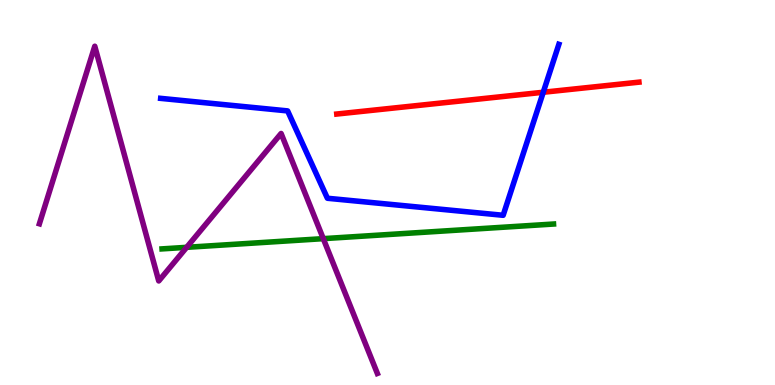[{'lines': ['blue', 'red'], 'intersections': [{'x': 7.01, 'y': 7.6}]}, {'lines': ['green', 'red'], 'intersections': []}, {'lines': ['purple', 'red'], 'intersections': []}, {'lines': ['blue', 'green'], 'intersections': []}, {'lines': ['blue', 'purple'], 'intersections': []}, {'lines': ['green', 'purple'], 'intersections': [{'x': 2.41, 'y': 3.58}, {'x': 4.17, 'y': 3.8}]}]